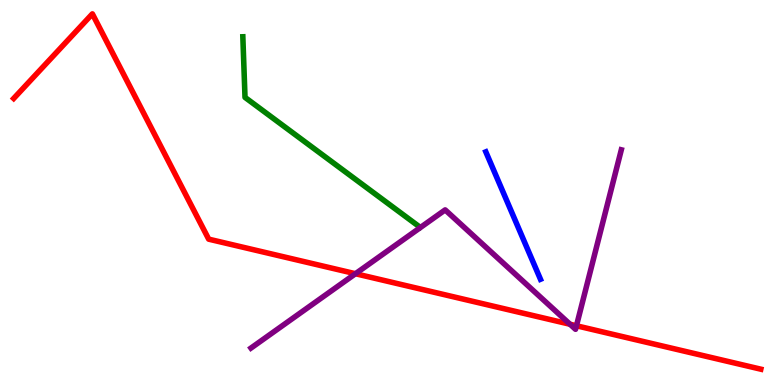[{'lines': ['blue', 'red'], 'intersections': []}, {'lines': ['green', 'red'], 'intersections': []}, {'lines': ['purple', 'red'], 'intersections': [{'x': 4.59, 'y': 2.89}, {'x': 7.36, 'y': 1.58}, {'x': 7.44, 'y': 1.54}]}, {'lines': ['blue', 'green'], 'intersections': []}, {'lines': ['blue', 'purple'], 'intersections': []}, {'lines': ['green', 'purple'], 'intersections': []}]